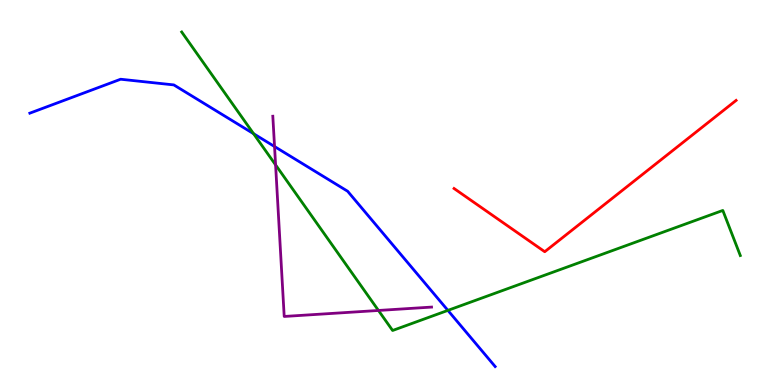[{'lines': ['blue', 'red'], 'intersections': []}, {'lines': ['green', 'red'], 'intersections': []}, {'lines': ['purple', 'red'], 'intersections': []}, {'lines': ['blue', 'green'], 'intersections': [{'x': 3.27, 'y': 6.53}, {'x': 5.78, 'y': 1.94}]}, {'lines': ['blue', 'purple'], 'intersections': [{'x': 3.54, 'y': 6.19}]}, {'lines': ['green', 'purple'], 'intersections': [{'x': 3.56, 'y': 5.72}, {'x': 4.88, 'y': 1.94}]}]